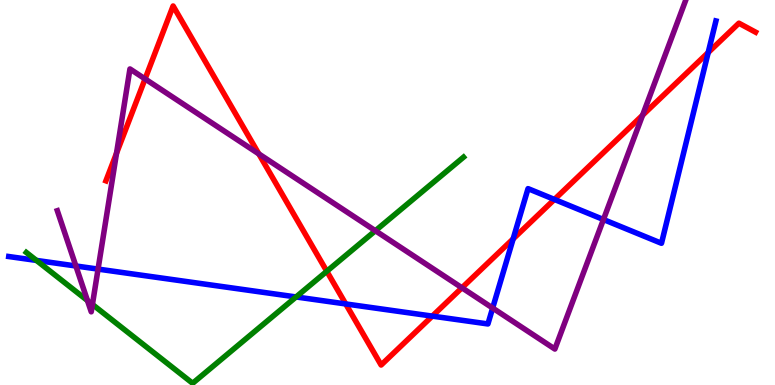[{'lines': ['blue', 'red'], 'intersections': [{'x': 4.46, 'y': 2.11}, {'x': 5.58, 'y': 1.79}, {'x': 6.62, 'y': 3.8}, {'x': 7.15, 'y': 4.82}, {'x': 9.14, 'y': 8.64}]}, {'lines': ['green', 'red'], 'intersections': [{'x': 4.22, 'y': 2.95}]}, {'lines': ['purple', 'red'], 'intersections': [{'x': 1.5, 'y': 6.02}, {'x': 1.87, 'y': 7.95}, {'x': 3.34, 'y': 6.0}, {'x': 5.96, 'y': 2.52}, {'x': 8.29, 'y': 7.01}]}, {'lines': ['blue', 'green'], 'intersections': [{'x': 0.47, 'y': 3.24}, {'x': 3.82, 'y': 2.29}]}, {'lines': ['blue', 'purple'], 'intersections': [{'x': 0.979, 'y': 3.09}, {'x': 1.27, 'y': 3.01}, {'x': 6.36, 'y': 2.0}, {'x': 7.79, 'y': 4.3}]}, {'lines': ['green', 'purple'], 'intersections': [{'x': 1.13, 'y': 2.19}, {'x': 1.19, 'y': 2.09}, {'x': 4.84, 'y': 4.01}]}]